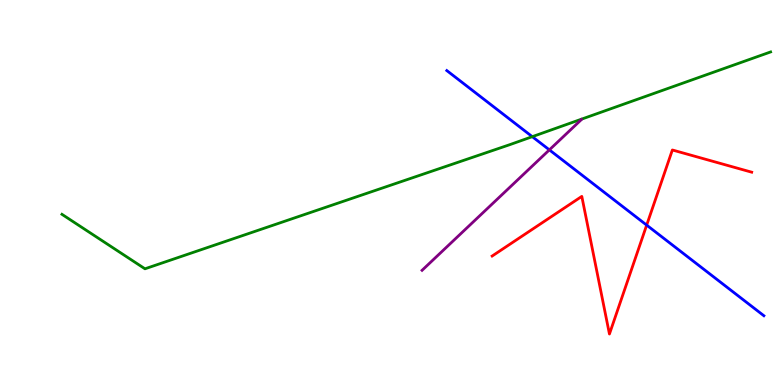[{'lines': ['blue', 'red'], 'intersections': [{'x': 8.34, 'y': 4.15}]}, {'lines': ['green', 'red'], 'intersections': []}, {'lines': ['purple', 'red'], 'intersections': []}, {'lines': ['blue', 'green'], 'intersections': [{'x': 6.87, 'y': 6.45}]}, {'lines': ['blue', 'purple'], 'intersections': [{'x': 7.09, 'y': 6.11}]}, {'lines': ['green', 'purple'], 'intersections': []}]